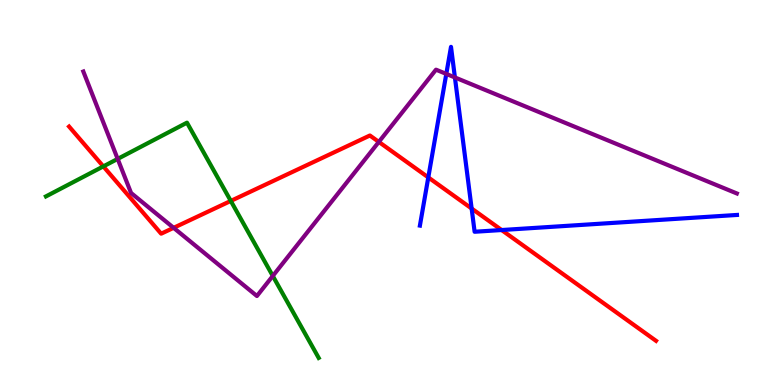[{'lines': ['blue', 'red'], 'intersections': [{'x': 5.53, 'y': 5.39}, {'x': 6.09, 'y': 4.58}, {'x': 6.47, 'y': 4.03}]}, {'lines': ['green', 'red'], 'intersections': [{'x': 1.33, 'y': 5.68}, {'x': 2.98, 'y': 4.78}]}, {'lines': ['purple', 'red'], 'intersections': [{'x': 2.24, 'y': 4.08}, {'x': 4.89, 'y': 6.31}]}, {'lines': ['blue', 'green'], 'intersections': []}, {'lines': ['blue', 'purple'], 'intersections': [{'x': 5.76, 'y': 8.08}, {'x': 5.87, 'y': 7.99}]}, {'lines': ['green', 'purple'], 'intersections': [{'x': 1.52, 'y': 5.87}, {'x': 3.52, 'y': 2.83}]}]